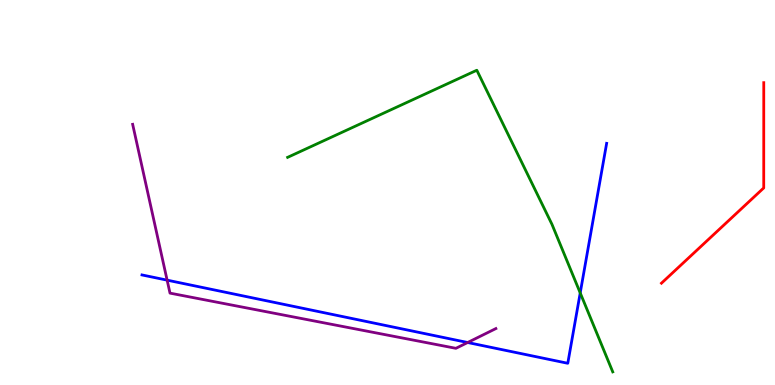[{'lines': ['blue', 'red'], 'intersections': []}, {'lines': ['green', 'red'], 'intersections': []}, {'lines': ['purple', 'red'], 'intersections': []}, {'lines': ['blue', 'green'], 'intersections': [{'x': 7.49, 'y': 2.39}]}, {'lines': ['blue', 'purple'], 'intersections': [{'x': 2.16, 'y': 2.72}, {'x': 6.03, 'y': 1.1}]}, {'lines': ['green', 'purple'], 'intersections': []}]